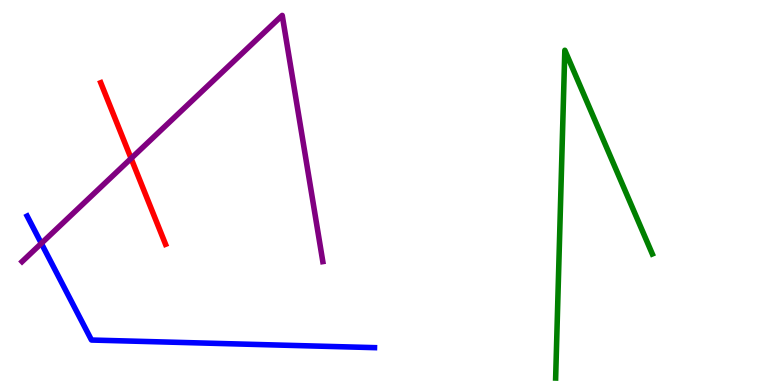[{'lines': ['blue', 'red'], 'intersections': []}, {'lines': ['green', 'red'], 'intersections': []}, {'lines': ['purple', 'red'], 'intersections': [{'x': 1.69, 'y': 5.88}]}, {'lines': ['blue', 'green'], 'intersections': []}, {'lines': ['blue', 'purple'], 'intersections': [{'x': 0.533, 'y': 3.68}]}, {'lines': ['green', 'purple'], 'intersections': []}]